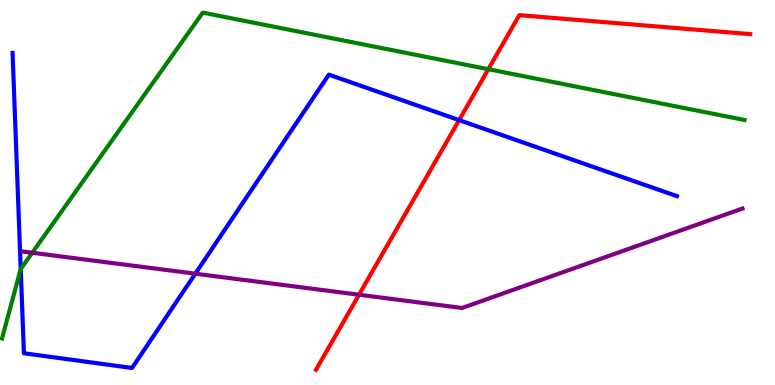[{'lines': ['blue', 'red'], 'intersections': [{'x': 5.92, 'y': 6.88}]}, {'lines': ['green', 'red'], 'intersections': [{'x': 6.3, 'y': 8.2}]}, {'lines': ['purple', 'red'], 'intersections': [{'x': 4.63, 'y': 2.34}]}, {'lines': ['blue', 'green'], 'intersections': [{'x': 0.268, 'y': 3.01}]}, {'lines': ['blue', 'purple'], 'intersections': [{'x': 2.52, 'y': 2.89}]}, {'lines': ['green', 'purple'], 'intersections': [{'x': 0.416, 'y': 3.44}]}]